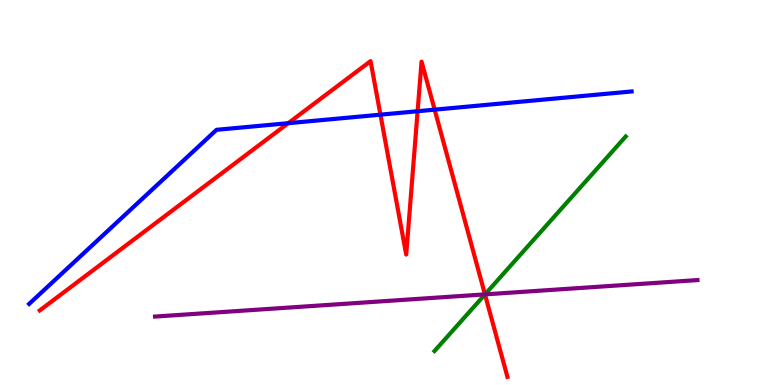[{'lines': ['blue', 'red'], 'intersections': [{'x': 3.72, 'y': 6.8}, {'x': 4.91, 'y': 7.02}, {'x': 5.39, 'y': 7.11}, {'x': 5.61, 'y': 7.15}]}, {'lines': ['green', 'red'], 'intersections': [{'x': 6.26, 'y': 2.35}]}, {'lines': ['purple', 'red'], 'intersections': [{'x': 6.26, 'y': 2.35}]}, {'lines': ['blue', 'green'], 'intersections': []}, {'lines': ['blue', 'purple'], 'intersections': []}, {'lines': ['green', 'purple'], 'intersections': [{'x': 6.26, 'y': 2.35}]}]